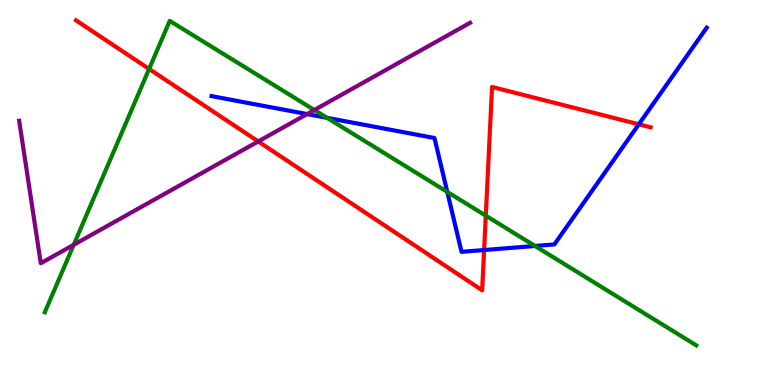[{'lines': ['blue', 'red'], 'intersections': [{'x': 6.25, 'y': 3.51}, {'x': 8.24, 'y': 6.77}]}, {'lines': ['green', 'red'], 'intersections': [{'x': 1.92, 'y': 8.21}, {'x': 6.27, 'y': 4.4}]}, {'lines': ['purple', 'red'], 'intersections': [{'x': 3.33, 'y': 6.33}]}, {'lines': ['blue', 'green'], 'intersections': [{'x': 4.22, 'y': 6.94}, {'x': 5.77, 'y': 5.01}, {'x': 6.9, 'y': 3.61}]}, {'lines': ['blue', 'purple'], 'intersections': [{'x': 3.96, 'y': 7.04}]}, {'lines': ['green', 'purple'], 'intersections': [{'x': 0.951, 'y': 3.64}, {'x': 4.06, 'y': 7.14}]}]